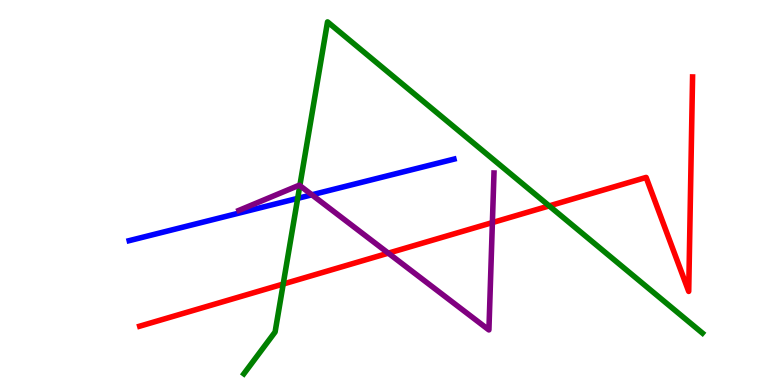[{'lines': ['blue', 'red'], 'intersections': []}, {'lines': ['green', 'red'], 'intersections': [{'x': 3.65, 'y': 2.62}, {'x': 7.09, 'y': 4.65}]}, {'lines': ['purple', 'red'], 'intersections': [{'x': 5.01, 'y': 3.42}, {'x': 6.35, 'y': 4.22}]}, {'lines': ['blue', 'green'], 'intersections': [{'x': 3.84, 'y': 4.85}]}, {'lines': ['blue', 'purple'], 'intersections': [{'x': 4.02, 'y': 4.94}]}, {'lines': ['green', 'purple'], 'intersections': [{'x': 3.87, 'y': 5.18}]}]